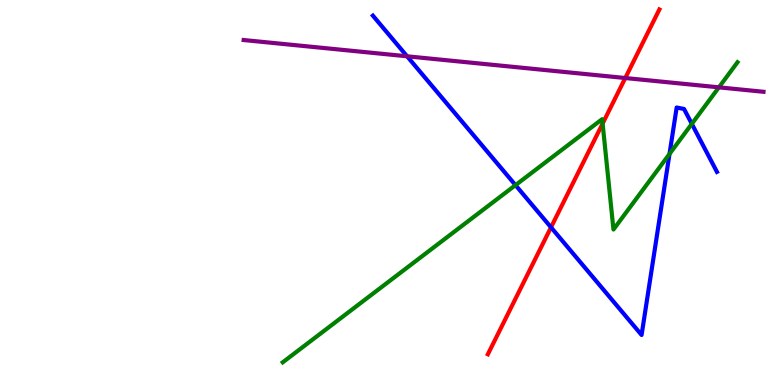[{'lines': ['blue', 'red'], 'intersections': [{'x': 7.11, 'y': 4.1}]}, {'lines': ['green', 'red'], 'intersections': [{'x': 7.78, 'y': 6.79}]}, {'lines': ['purple', 'red'], 'intersections': [{'x': 8.07, 'y': 7.97}]}, {'lines': ['blue', 'green'], 'intersections': [{'x': 6.65, 'y': 5.19}, {'x': 8.64, 'y': 6.0}, {'x': 8.93, 'y': 6.78}]}, {'lines': ['blue', 'purple'], 'intersections': [{'x': 5.25, 'y': 8.54}]}, {'lines': ['green', 'purple'], 'intersections': [{'x': 9.28, 'y': 7.73}]}]